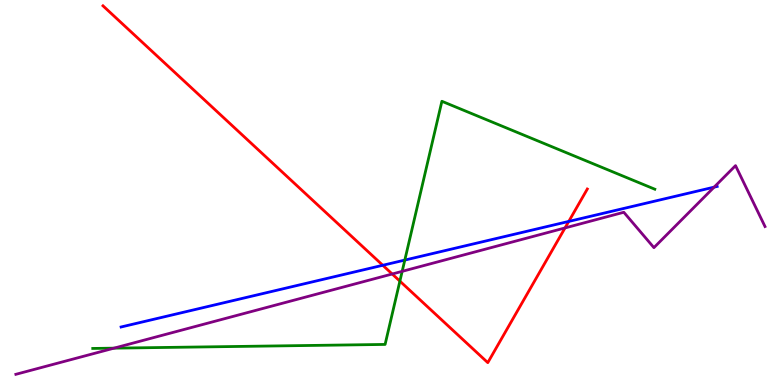[{'lines': ['blue', 'red'], 'intersections': [{'x': 4.94, 'y': 3.11}, {'x': 7.34, 'y': 4.25}]}, {'lines': ['green', 'red'], 'intersections': [{'x': 5.16, 'y': 2.7}]}, {'lines': ['purple', 'red'], 'intersections': [{'x': 5.06, 'y': 2.88}, {'x': 7.29, 'y': 4.08}]}, {'lines': ['blue', 'green'], 'intersections': [{'x': 5.22, 'y': 3.24}]}, {'lines': ['blue', 'purple'], 'intersections': [{'x': 9.21, 'y': 5.14}]}, {'lines': ['green', 'purple'], 'intersections': [{'x': 1.47, 'y': 0.957}, {'x': 5.19, 'y': 2.95}]}]